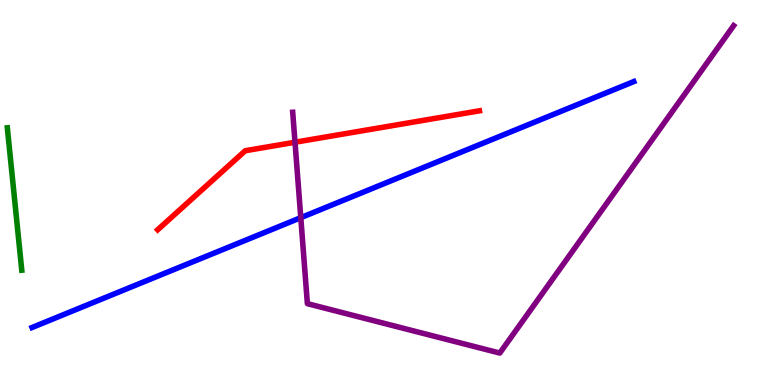[{'lines': ['blue', 'red'], 'intersections': []}, {'lines': ['green', 'red'], 'intersections': []}, {'lines': ['purple', 'red'], 'intersections': [{'x': 3.81, 'y': 6.31}]}, {'lines': ['blue', 'green'], 'intersections': []}, {'lines': ['blue', 'purple'], 'intersections': [{'x': 3.88, 'y': 4.35}]}, {'lines': ['green', 'purple'], 'intersections': []}]